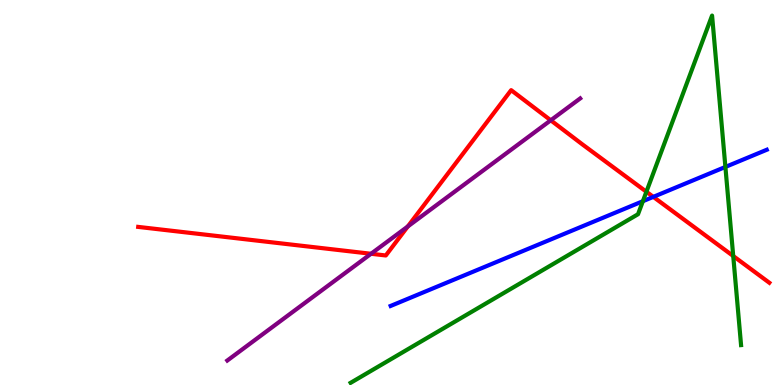[{'lines': ['blue', 'red'], 'intersections': [{'x': 8.43, 'y': 4.89}]}, {'lines': ['green', 'red'], 'intersections': [{'x': 8.34, 'y': 5.02}, {'x': 9.46, 'y': 3.35}]}, {'lines': ['purple', 'red'], 'intersections': [{'x': 4.79, 'y': 3.41}, {'x': 5.26, 'y': 4.12}, {'x': 7.11, 'y': 6.88}]}, {'lines': ['blue', 'green'], 'intersections': [{'x': 8.3, 'y': 4.77}, {'x': 9.36, 'y': 5.66}]}, {'lines': ['blue', 'purple'], 'intersections': []}, {'lines': ['green', 'purple'], 'intersections': []}]